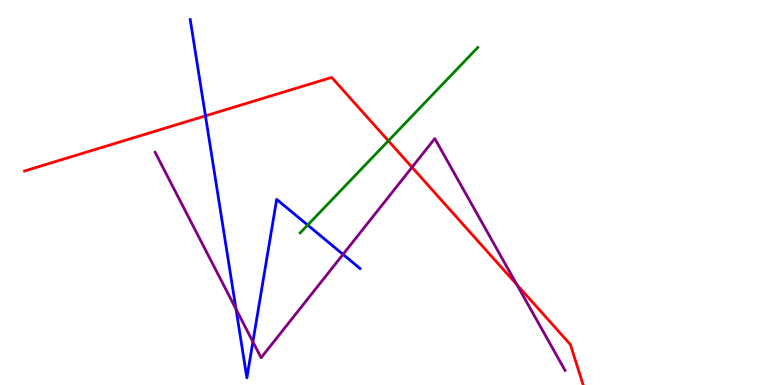[{'lines': ['blue', 'red'], 'intersections': [{'x': 2.65, 'y': 6.99}]}, {'lines': ['green', 'red'], 'intersections': [{'x': 5.01, 'y': 6.34}]}, {'lines': ['purple', 'red'], 'intersections': [{'x': 5.32, 'y': 5.65}, {'x': 6.67, 'y': 2.61}]}, {'lines': ['blue', 'green'], 'intersections': [{'x': 3.97, 'y': 4.15}]}, {'lines': ['blue', 'purple'], 'intersections': [{'x': 3.05, 'y': 1.97}, {'x': 3.26, 'y': 1.12}, {'x': 4.43, 'y': 3.39}]}, {'lines': ['green', 'purple'], 'intersections': []}]